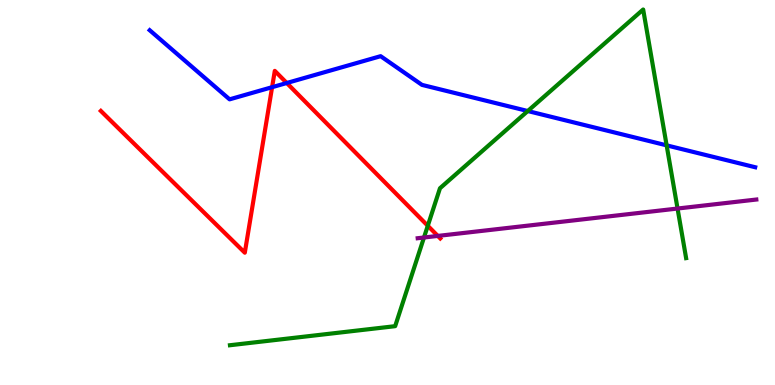[{'lines': ['blue', 'red'], 'intersections': [{'x': 3.51, 'y': 7.74}, {'x': 3.7, 'y': 7.84}]}, {'lines': ['green', 'red'], 'intersections': [{'x': 5.52, 'y': 4.14}]}, {'lines': ['purple', 'red'], 'intersections': [{'x': 5.65, 'y': 3.87}]}, {'lines': ['blue', 'green'], 'intersections': [{'x': 6.81, 'y': 7.12}, {'x': 8.6, 'y': 6.22}]}, {'lines': ['blue', 'purple'], 'intersections': []}, {'lines': ['green', 'purple'], 'intersections': [{'x': 5.47, 'y': 3.83}, {'x': 8.74, 'y': 4.58}]}]